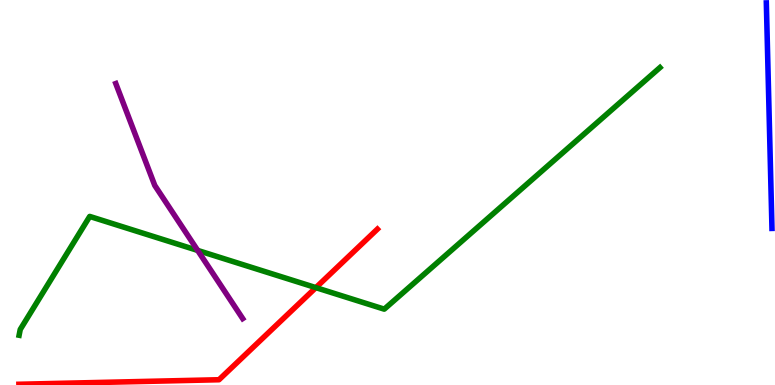[{'lines': ['blue', 'red'], 'intersections': []}, {'lines': ['green', 'red'], 'intersections': [{'x': 4.08, 'y': 2.53}]}, {'lines': ['purple', 'red'], 'intersections': []}, {'lines': ['blue', 'green'], 'intersections': []}, {'lines': ['blue', 'purple'], 'intersections': []}, {'lines': ['green', 'purple'], 'intersections': [{'x': 2.55, 'y': 3.5}]}]